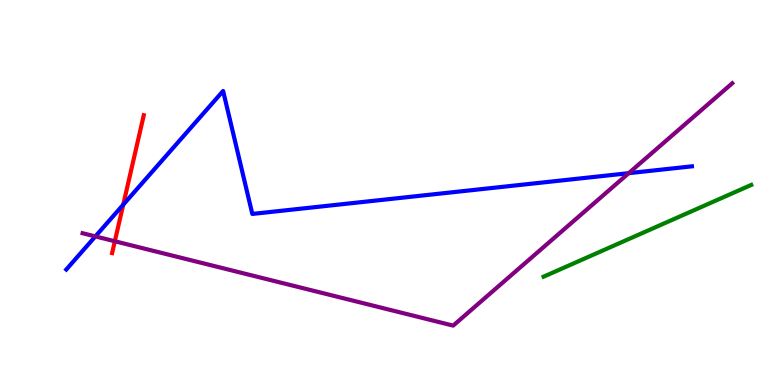[{'lines': ['blue', 'red'], 'intersections': [{'x': 1.59, 'y': 4.68}]}, {'lines': ['green', 'red'], 'intersections': []}, {'lines': ['purple', 'red'], 'intersections': [{'x': 1.48, 'y': 3.73}]}, {'lines': ['blue', 'green'], 'intersections': []}, {'lines': ['blue', 'purple'], 'intersections': [{'x': 1.23, 'y': 3.86}, {'x': 8.11, 'y': 5.5}]}, {'lines': ['green', 'purple'], 'intersections': []}]